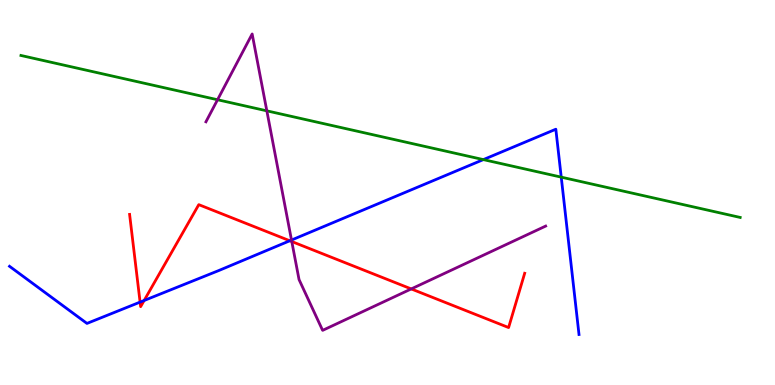[{'lines': ['blue', 'red'], 'intersections': [{'x': 1.81, 'y': 2.15}, {'x': 1.86, 'y': 2.2}, {'x': 3.74, 'y': 3.75}]}, {'lines': ['green', 'red'], 'intersections': []}, {'lines': ['purple', 'red'], 'intersections': [{'x': 3.76, 'y': 3.73}, {'x': 5.31, 'y': 2.5}]}, {'lines': ['blue', 'green'], 'intersections': [{'x': 6.24, 'y': 5.85}, {'x': 7.24, 'y': 5.4}]}, {'lines': ['blue', 'purple'], 'intersections': [{'x': 3.76, 'y': 3.76}]}, {'lines': ['green', 'purple'], 'intersections': [{'x': 2.81, 'y': 7.41}, {'x': 3.44, 'y': 7.12}]}]